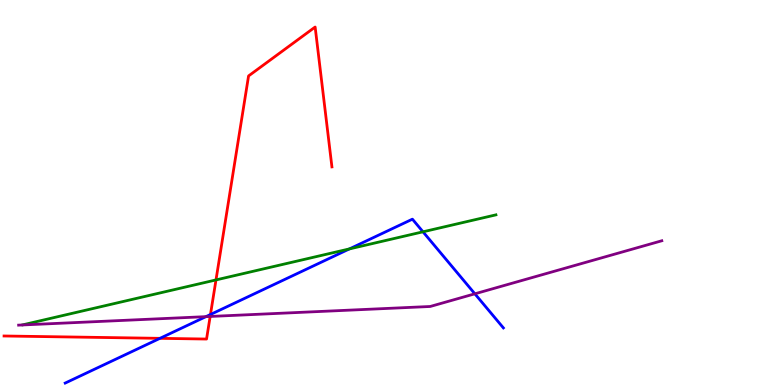[{'lines': ['blue', 'red'], 'intersections': [{'x': 2.06, 'y': 1.21}, {'x': 2.72, 'y': 1.83}]}, {'lines': ['green', 'red'], 'intersections': [{'x': 2.79, 'y': 2.73}]}, {'lines': ['purple', 'red'], 'intersections': [{'x': 2.71, 'y': 1.78}]}, {'lines': ['blue', 'green'], 'intersections': [{'x': 4.51, 'y': 3.53}, {'x': 5.46, 'y': 3.98}]}, {'lines': ['blue', 'purple'], 'intersections': [{'x': 2.66, 'y': 1.78}, {'x': 6.13, 'y': 2.37}]}, {'lines': ['green', 'purple'], 'intersections': []}]